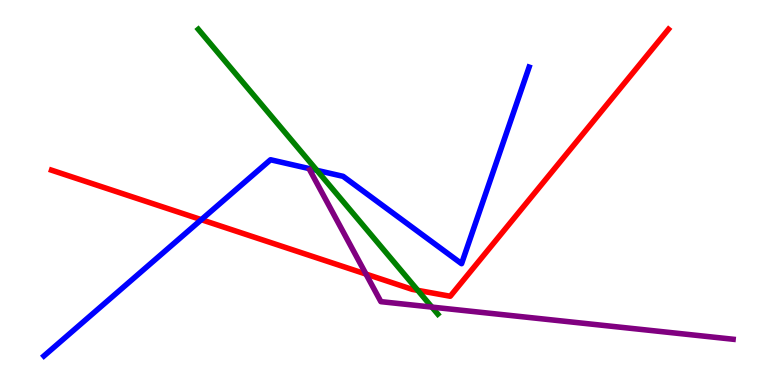[{'lines': ['blue', 'red'], 'intersections': [{'x': 2.6, 'y': 4.29}]}, {'lines': ['green', 'red'], 'intersections': [{'x': 5.39, 'y': 2.46}]}, {'lines': ['purple', 'red'], 'intersections': [{'x': 4.72, 'y': 2.88}]}, {'lines': ['blue', 'green'], 'intersections': [{'x': 4.09, 'y': 5.58}]}, {'lines': ['blue', 'purple'], 'intersections': []}, {'lines': ['green', 'purple'], 'intersections': [{'x': 5.57, 'y': 2.02}]}]